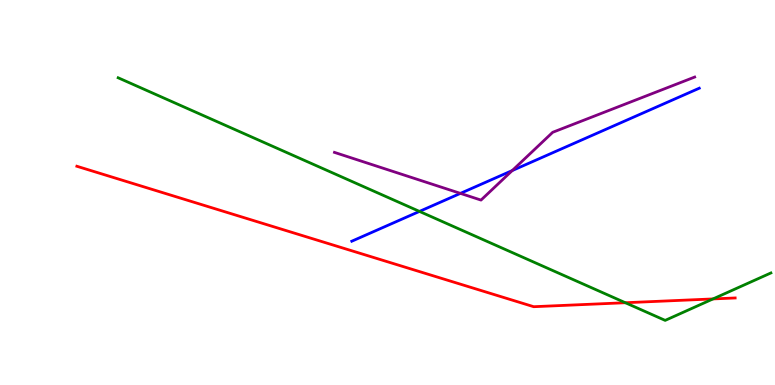[{'lines': ['blue', 'red'], 'intersections': []}, {'lines': ['green', 'red'], 'intersections': [{'x': 8.07, 'y': 2.14}, {'x': 9.2, 'y': 2.24}]}, {'lines': ['purple', 'red'], 'intersections': []}, {'lines': ['blue', 'green'], 'intersections': [{'x': 5.41, 'y': 4.51}]}, {'lines': ['blue', 'purple'], 'intersections': [{'x': 5.94, 'y': 4.98}, {'x': 6.61, 'y': 5.57}]}, {'lines': ['green', 'purple'], 'intersections': []}]